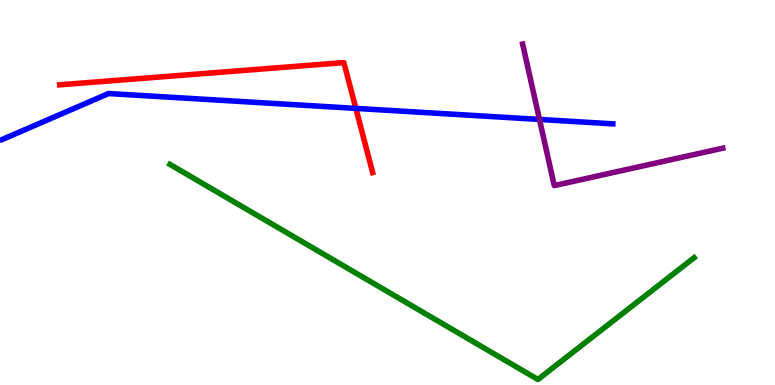[{'lines': ['blue', 'red'], 'intersections': [{'x': 4.59, 'y': 7.18}]}, {'lines': ['green', 'red'], 'intersections': []}, {'lines': ['purple', 'red'], 'intersections': []}, {'lines': ['blue', 'green'], 'intersections': []}, {'lines': ['blue', 'purple'], 'intersections': [{'x': 6.96, 'y': 6.9}]}, {'lines': ['green', 'purple'], 'intersections': []}]